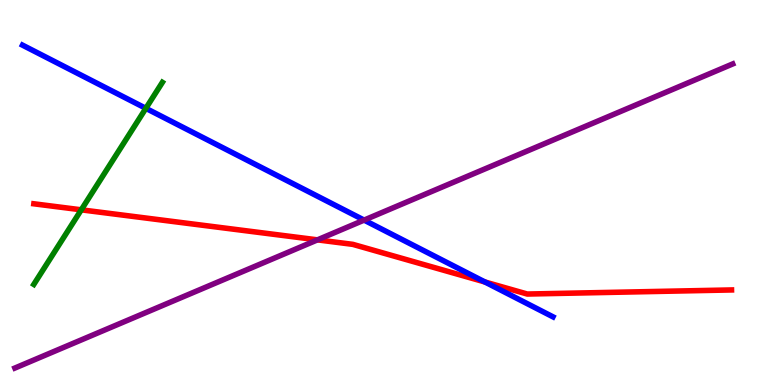[{'lines': ['blue', 'red'], 'intersections': [{'x': 6.26, 'y': 2.68}]}, {'lines': ['green', 'red'], 'intersections': [{'x': 1.05, 'y': 4.55}]}, {'lines': ['purple', 'red'], 'intersections': [{'x': 4.1, 'y': 3.77}]}, {'lines': ['blue', 'green'], 'intersections': [{'x': 1.88, 'y': 7.19}]}, {'lines': ['blue', 'purple'], 'intersections': [{'x': 4.7, 'y': 4.28}]}, {'lines': ['green', 'purple'], 'intersections': []}]